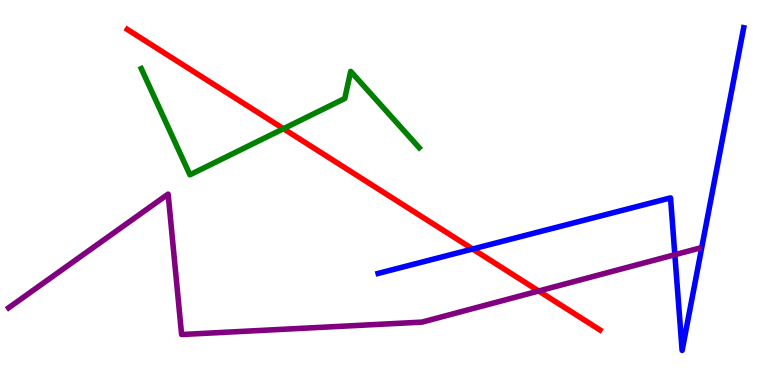[{'lines': ['blue', 'red'], 'intersections': [{'x': 6.1, 'y': 3.53}]}, {'lines': ['green', 'red'], 'intersections': [{'x': 3.66, 'y': 6.66}]}, {'lines': ['purple', 'red'], 'intersections': [{'x': 6.95, 'y': 2.44}]}, {'lines': ['blue', 'green'], 'intersections': []}, {'lines': ['blue', 'purple'], 'intersections': [{'x': 8.71, 'y': 3.38}]}, {'lines': ['green', 'purple'], 'intersections': []}]